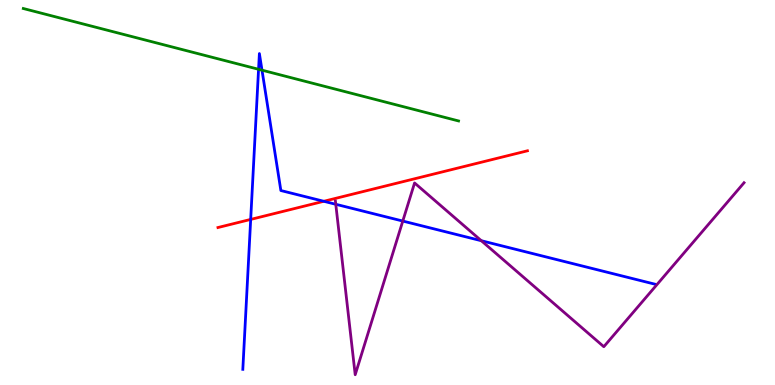[{'lines': ['blue', 'red'], 'intersections': [{'x': 3.23, 'y': 4.3}, {'x': 4.18, 'y': 4.77}]}, {'lines': ['green', 'red'], 'intersections': []}, {'lines': ['purple', 'red'], 'intersections': []}, {'lines': ['blue', 'green'], 'intersections': [{'x': 3.34, 'y': 8.2}, {'x': 3.38, 'y': 8.18}]}, {'lines': ['blue', 'purple'], 'intersections': [{'x': 4.33, 'y': 4.69}, {'x': 5.2, 'y': 4.26}, {'x': 6.21, 'y': 3.75}]}, {'lines': ['green', 'purple'], 'intersections': []}]